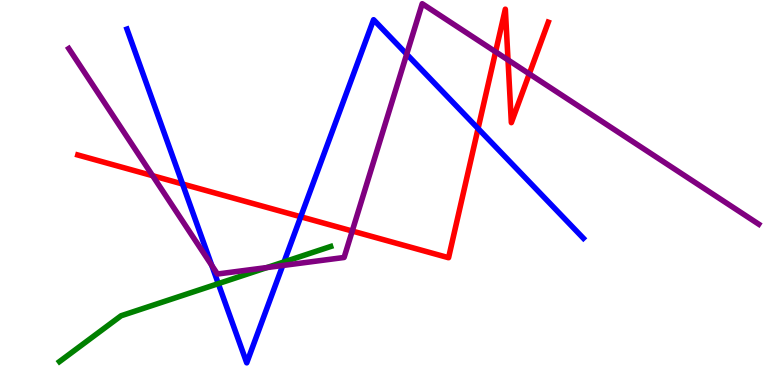[{'lines': ['blue', 'red'], 'intersections': [{'x': 2.36, 'y': 5.22}, {'x': 3.88, 'y': 4.37}, {'x': 6.17, 'y': 6.66}]}, {'lines': ['green', 'red'], 'intersections': []}, {'lines': ['purple', 'red'], 'intersections': [{'x': 1.97, 'y': 5.44}, {'x': 4.55, 'y': 4.0}, {'x': 6.39, 'y': 8.65}, {'x': 6.56, 'y': 8.44}, {'x': 6.83, 'y': 8.08}]}, {'lines': ['blue', 'green'], 'intersections': [{'x': 2.82, 'y': 2.63}, {'x': 3.67, 'y': 3.2}]}, {'lines': ['blue', 'purple'], 'intersections': [{'x': 2.73, 'y': 3.11}, {'x': 3.65, 'y': 3.1}, {'x': 5.25, 'y': 8.59}]}, {'lines': ['green', 'purple'], 'intersections': [{'x': 3.44, 'y': 3.05}]}]